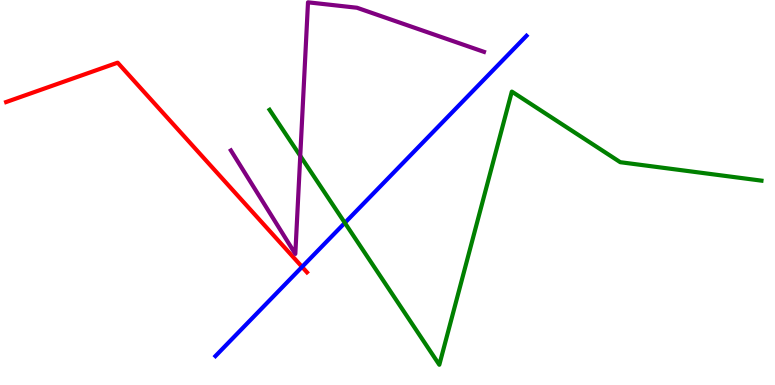[{'lines': ['blue', 'red'], 'intersections': [{'x': 3.9, 'y': 3.07}]}, {'lines': ['green', 'red'], 'intersections': []}, {'lines': ['purple', 'red'], 'intersections': []}, {'lines': ['blue', 'green'], 'intersections': [{'x': 4.45, 'y': 4.21}]}, {'lines': ['blue', 'purple'], 'intersections': []}, {'lines': ['green', 'purple'], 'intersections': [{'x': 3.87, 'y': 5.95}]}]